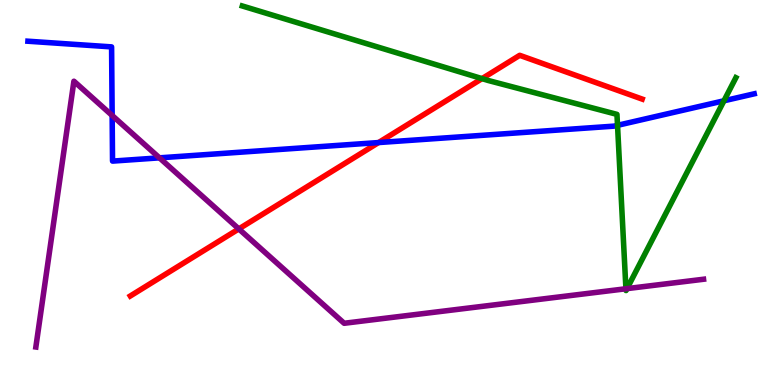[{'lines': ['blue', 'red'], 'intersections': [{'x': 4.88, 'y': 6.3}]}, {'lines': ['green', 'red'], 'intersections': [{'x': 6.22, 'y': 7.96}]}, {'lines': ['purple', 'red'], 'intersections': [{'x': 3.08, 'y': 4.05}]}, {'lines': ['blue', 'green'], 'intersections': [{'x': 7.97, 'y': 6.74}, {'x': 9.34, 'y': 7.38}]}, {'lines': ['blue', 'purple'], 'intersections': [{'x': 1.45, 'y': 7.0}, {'x': 2.06, 'y': 5.9}]}, {'lines': ['green', 'purple'], 'intersections': [{'x': 8.08, 'y': 2.5}, {'x': 8.09, 'y': 2.5}]}]